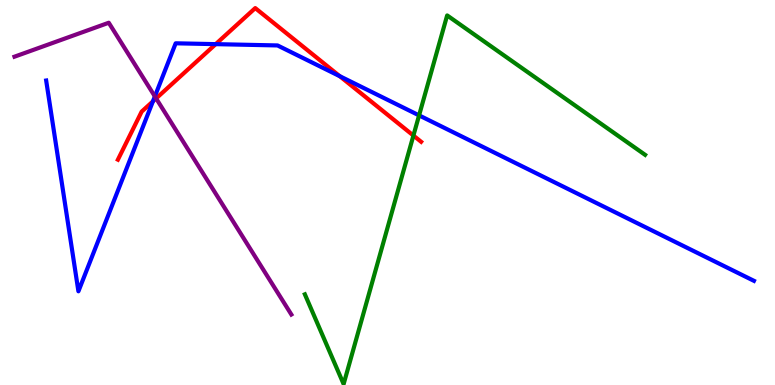[{'lines': ['blue', 'red'], 'intersections': [{'x': 1.97, 'y': 7.37}, {'x': 2.78, 'y': 8.85}, {'x': 4.38, 'y': 8.02}]}, {'lines': ['green', 'red'], 'intersections': [{'x': 5.33, 'y': 6.48}]}, {'lines': ['purple', 'red'], 'intersections': [{'x': 2.01, 'y': 7.44}]}, {'lines': ['blue', 'green'], 'intersections': [{'x': 5.41, 'y': 7.0}]}, {'lines': ['blue', 'purple'], 'intersections': [{'x': 2.0, 'y': 7.5}]}, {'lines': ['green', 'purple'], 'intersections': []}]